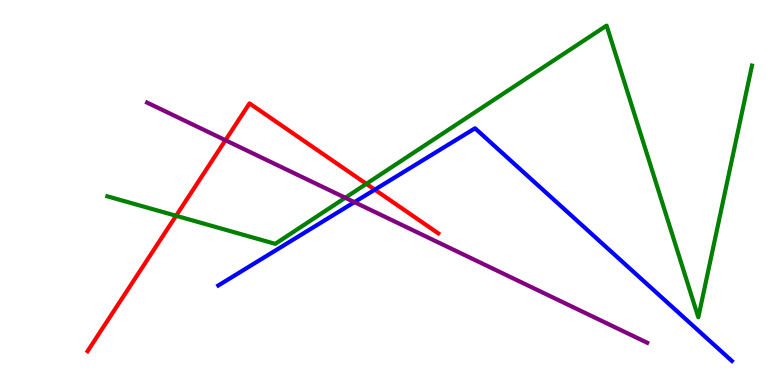[{'lines': ['blue', 'red'], 'intersections': [{'x': 4.84, 'y': 5.07}]}, {'lines': ['green', 'red'], 'intersections': [{'x': 2.27, 'y': 4.4}, {'x': 4.73, 'y': 5.22}]}, {'lines': ['purple', 'red'], 'intersections': [{'x': 2.91, 'y': 6.36}]}, {'lines': ['blue', 'green'], 'intersections': []}, {'lines': ['blue', 'purple'], 'intersections': [{'x': 4.57, 'y': 4.75}]}, {'lines': ['green', 'purple'], 'intersections': [{'x': 4.45, 'y': 4.86}]}]